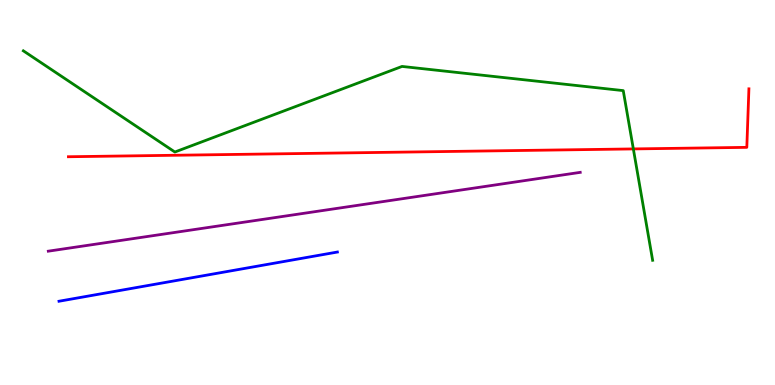[{'lines': ['blue', 'red'], 'intersections': []}, {'lines': ['green', 'red'], 'intersections': [{'x': 8.17, 'y': 6.13}]}, {'lines': ['purple', 'red'], 'intersections': []}, {'lines': ['blue', 'green'], 'intersections': []}, {'lines': ['blue', 'purple'], 'intersections': []}, {'lines': ['green', 'purple'], 'intersections': []}]